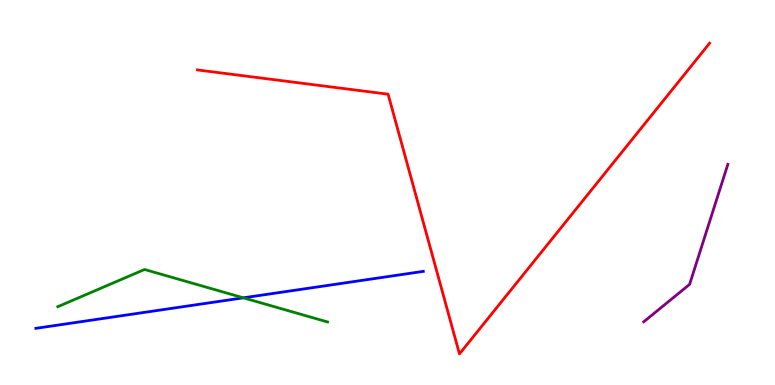[{'lines': ['blue', 'red'], 'intersections': []}, {'lines': ['green', 'red'], 'intersections': []}, {'lines': ['purple', 'red'], 'intersections': []}, {'lines': ['blue', 'green'], 'intersections': [{'x': 3.14, 'y': 2.26}]}, {'lines': ['blue', 'purple'], 'intersections': []}, {'lines': ['green', 'purple'], 'intersections': []}]